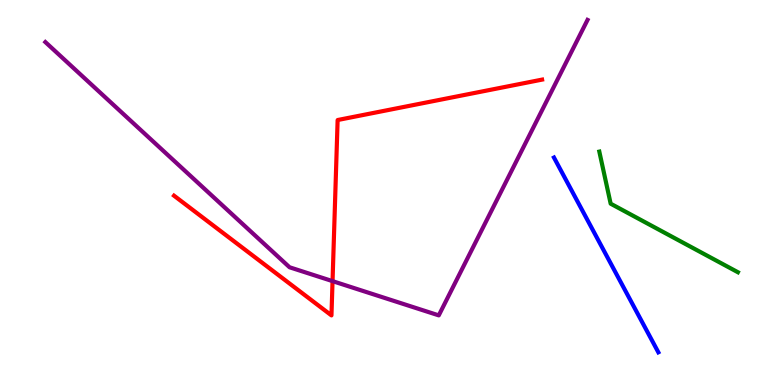[{'lines': ['blue', 'red'], 'intersections': []}, {'lines': ['green', 'red'], 'intersections': []}, {'lines': ['purple', 'red'], 'intersections': [{'x': 4.29, 'y': 2.7}]}, {'lines': ['blue', 'green'], 'intersections': []}, {'lines': ['blue', 'purple'], 'intersections': []}, {'lines': ['green', 'purple'], 'intersections': []}]